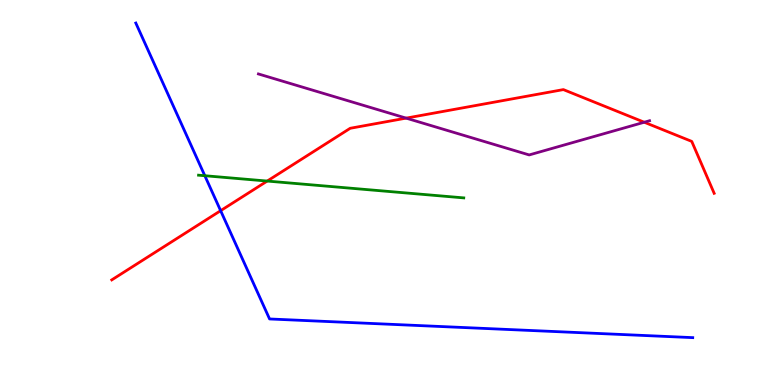[{'lines': ['blue', 'red'], 'intersections': [{'x': 2.85, 'y': 4.53}]}, {'lines': ['green', 'red'], 'intersections': [{'x': 3.45, 'y': 5.3}]}, {'lines': ['purple', 'red'], 'intersections': [{'x': 5.24, 'y': 6.93}, {'x': 8.31, 'y': 6.82}]}, {'lines': ['blue', 'green'], 'intersections': [{'x': 2.64, 'y': 5.44}]}, {'lines': ['blue', 'purple'], 'intersections': []}, {'lines': ['green', 'purple'], 'intersections': []}]